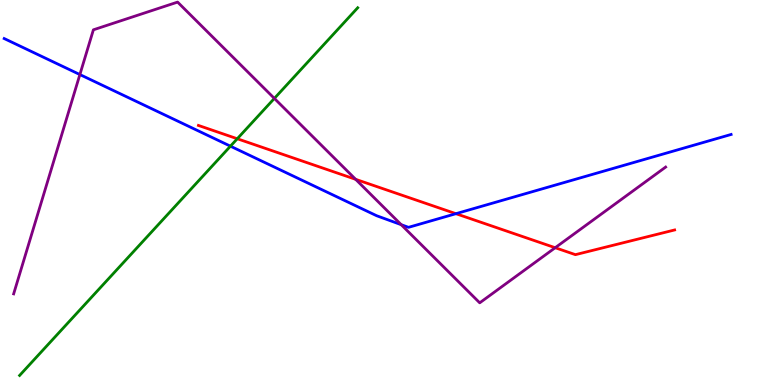[{'lines': ['blue', 'red'], 'intersections': [{'x': 5.88, 'y': 4.45}]}, {'lines': ['green', 'red'], 'intersections': [{'x': 3.06, 'y': 6.4}]}, {'lines': ['purple', 'red'], 'intersections': [{'x': 4.59, 'y': 5.34}, {'x': 7.16, 'y': 3.57}]}, {'lines': ['blue', 'green'], 'intersections': [{'x': 2.97, 'y': 6.2}]}, {'lines': ['blue', 'purple'], 'intersections': [{'x': 1.03, 'y': 8.06}, {'x': 5.18, 'y': 4.16}]}, {'lines': ['green', 'purple'], 'intersections': [{'x': 3.54, 'y': 7.44}]}]